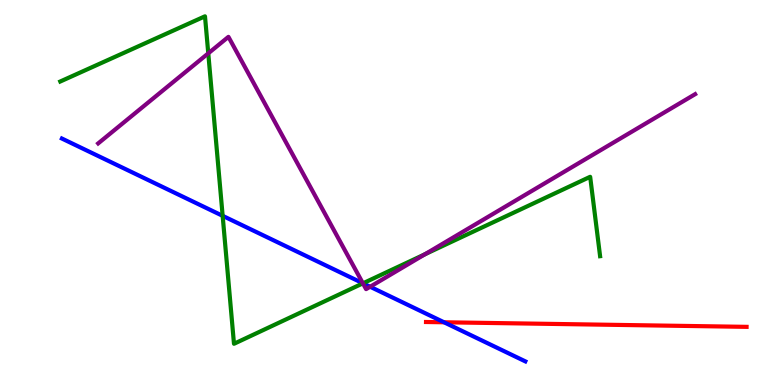[{'lines': ['blue', 'red'], 'intersections': [{'x': 5.73, 'y': 1.63}]}, {'lines': ['green', 'red'], 'intersections': []}, {'lines': ['purple', 'red'], 'intersections': []}, {'lines': ['blue', 'green'], 'intersections': [{'x': 2.87, 'y': 4.39}, {'x': 4.68, 'y': 2.64}]}, {'lines': ['blue', 'purple'], 'intersections': [{'x': 4.68, 'y': 2.64}, {'x': 4.78, 'y': 2.55}]}, {'lines': ['green', 'purple'], 'intersections': [{'x': 2.69, 'y': 8.61}, {'x': 4.68, 'y': 2.64}, {'x': 5.48, 'y': 3.4}]}]